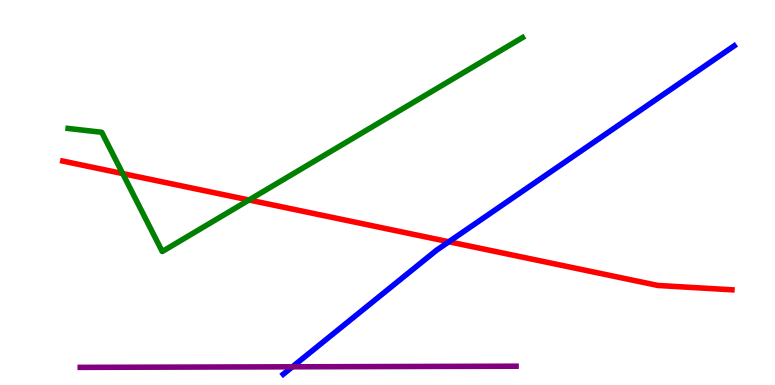[{'lines': ['blue', 'red'], 'intersections': [{'x': 5.79, 'y': 3.72}]}, {'lines': ['green', 'red'], 'intersections': [{'x': 1.58, 'y': 5.49}, {'x': 3.21, 'y': 4.81}]}, {'lines': ['purple', 'red'], 'intersections': []}, {'lines': ['blue', 'green'], 'intersections': []}, {'lines': ['blue', 'purple'], 'intersections': [{'x': 3.77, 'y': 0.473}]}, {'lines': ['green', 'purple'], 'intersections': []}]